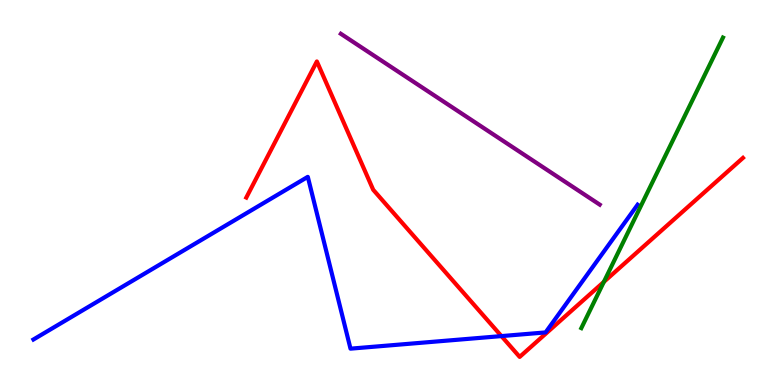[{'lines': ['blue', 'red'], 'intersections': [{'x': 6.47, 'y': 1.27}]}, {'lines': ['green', 'red'], 'intersections': [{'x': 7.79, 'y': 2.68}]}, {'lines': ['purple', 'red'], 'intersections': []}, {'lines': ['blue', 'green'], 'intersections': []}, {'lines': ['blue', 'purple'], 'intersections': []}, {'lines': ['green', 'purple'], 'intersections': []}]